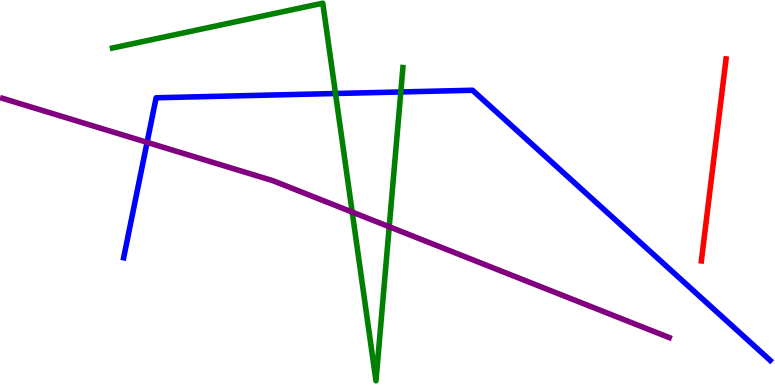[{'lines': ['blue', 'red'], 'intersections': []}, {'lines': ['green', 'red'], 'intersections': []}, {'lines': ['purple', 'red'], 'intersections': []}, {'lines': ['blue', 'green'], 'intersections': [{'x': 4.33, 'y': 7.57}, {'x': 5.17, 'y': 7.61}]}, {'lines': ['blue', 'purple'], 'intersections': [{'x': 1.9, 'y': 6.3}]}, {'lines': ['green', 'purple'], 'intersections': [{'x': 4.54, 'y': 4.49}, {'x': 5.02, 'y': 4.11}]}]